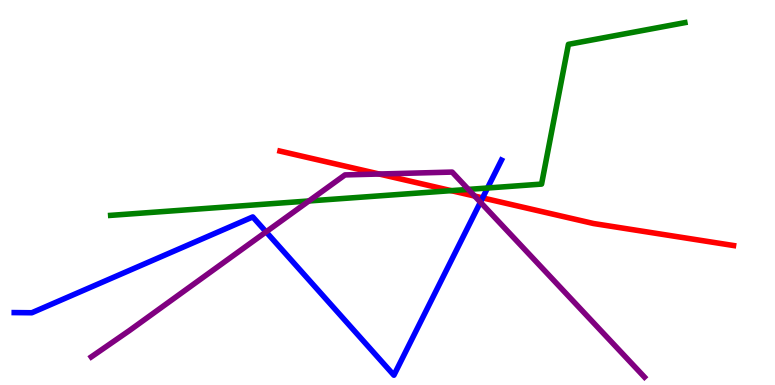[{'lines': ['blue', 'red'], 'intersections': [{'x': 6.23, 'y': 4.86}]}, {'lines': ['green', 'red'], 'intersections': [{'x': 5.82, 'y': 5.05}]}, {'lines': ['purple', 'red'], 'intersections': [{'x': 4.89, 'y': 5.48}, {'x': 6.12, 'y': 4.91}]}, {'lines': ['blue', 'green'], 'intersections': [{'x': 6.29, 'y': 5.12}]}, {'lines': ['blue', 'purple'], 'intersections': [{'x': 3.43, 'y': 3.98}, {'x': 6.2, 'y': 4.75}]}, {'lines': ['green', 'purple'], 'intersections': [{'x': 3.99, 'y': 4.78}, {'x': 6.04, 'y': 5.08}]}]